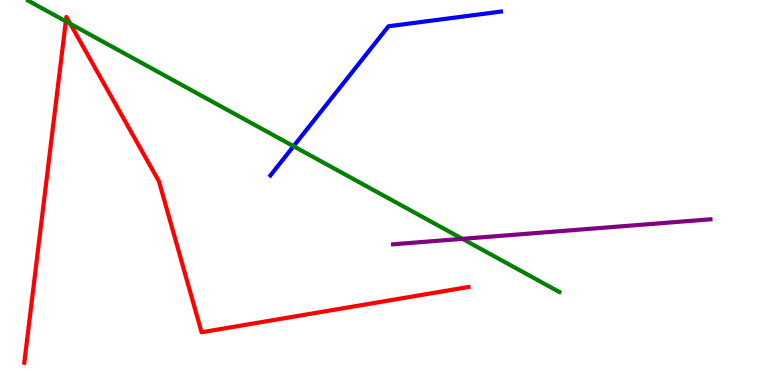[{'lines': ['blue', 'red'], 'intersections': []}, {'lines': ['green', 'red'], 'intersections': [{'x': 0.849, 'y': 9.45}, {'x': 0.906, 'y': 9.38}]}, {'lines': ['purple', 'red'], 'intersections': []}, {'lines': ['blue', 'green'], 'intersections': [{'x': 3.79, 'y': 6.2}]}, {'lines': ['blue', 'purple'], 'intersections': []}, {'lines': ['green', 'purple'], 'intersections': [{'x': 5.97, 'y': 3.8}]}]